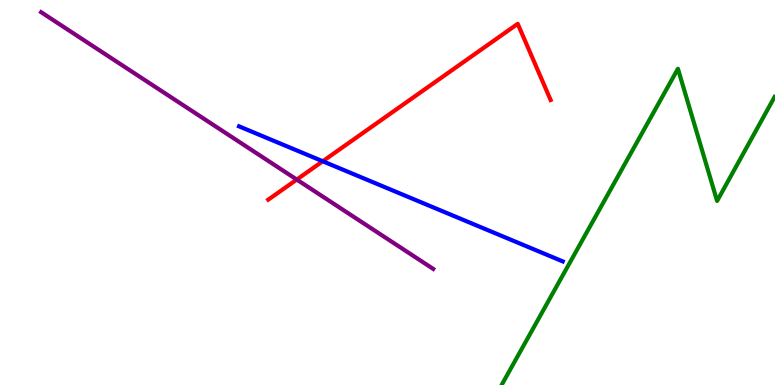[{'lines': ['blue', 'red'], 'intersections': [{'x': 4.16, 'y': 5.81}]}, {'lines': ['green', 'red'], 'intersections': []}, {'lines': ['purple', 'red'], 'intersections': [{'x': 3.83, 'y': 5.34}]}, {'lines': ['blue', 'green'], 'intersections': []}, {'lines': ['blue', 'purple'], 'intersections': []}, {'lines': ['green', 'purple'], 'intersections': []}]